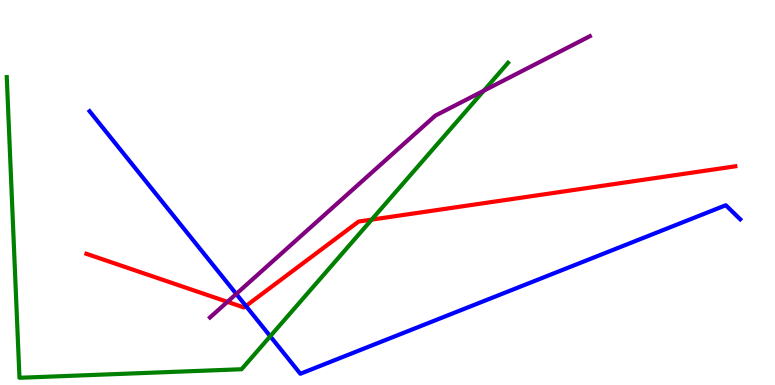[{'lines': ['blue', 'red'], 'intersections': [{'x': 3.17, 'y': 2.05}]}, {'lines': ['green', 'red'], 'intersections': [{'x': 4.8, 'y': 4.3}]}, {'lines': ['purple', 'red'], 'intersections': [{'x': 2.93, 'y': 2.16}]}, {'lines': ['blue', 'green'], 'intersections': [{'x': 3.49, 'y': 1.27}]}, {'lines': ['blue', 'purple'], 'intersections': [{'x': 3.05, 'y': 2.37}]}, {'lines': ['green', 'purple'], 'intersections': [{'x': 6.24, 'y': 7.64}]}]